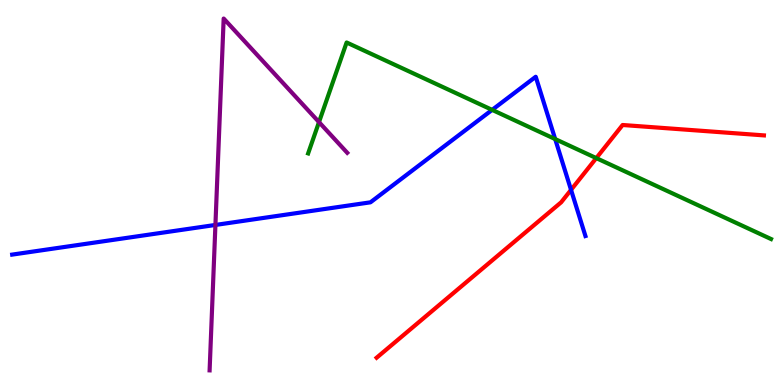[{'lines': ['blue', 'red'], 'intersections': [{'x': 7.37, 'y': 5.07}]}, {'lines': ['green', 'red'], 'intersections': [{'x': 7.69, 'y': 5.89}]}, {'lines': ['purple', 'red'], 'intersections': []}, {'lines': ['blue', 'green'], 'intersections': [{'x': 6.35, 'y': 7.15}, {'x': 7.16, 'y': 6.39}]}, {'lines': ['blue', 'purple'], 'intersections': [{'x': 2.78, 'y': 4.16}]}, {'lines': ['green', 'purple'], 'intersections': [{'x': 4.12, 'y': 6.83}]}]